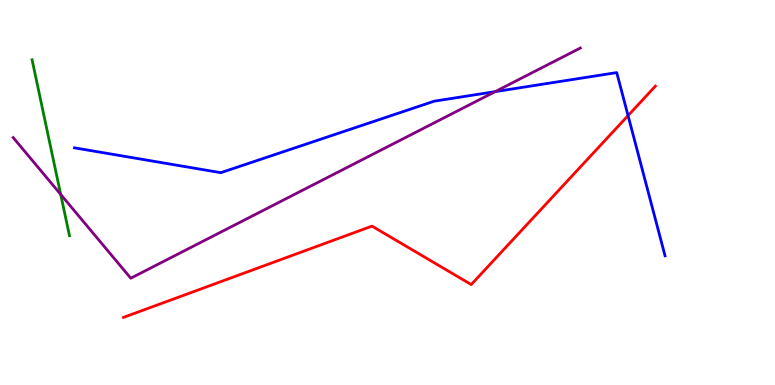[{'lines': ['blue', 'red'], 'intersections': [{'x': 8.1, 'y': 7.0}]}, {'lines': ['green', 'red'], 'intersections': []}, {'lines': ['purple', 'red'], 'intersections': []}, {'lines': ['blue', 'green'], 'intersections': []}, {'lines': ['blue', 'purple'], 'intersections': [{'x': 6.39, 'y': 7.62}]}, {'lines': ['green', 'purple'], 'intersections': [{'x': 0.783, 'y': 4.95}]}]